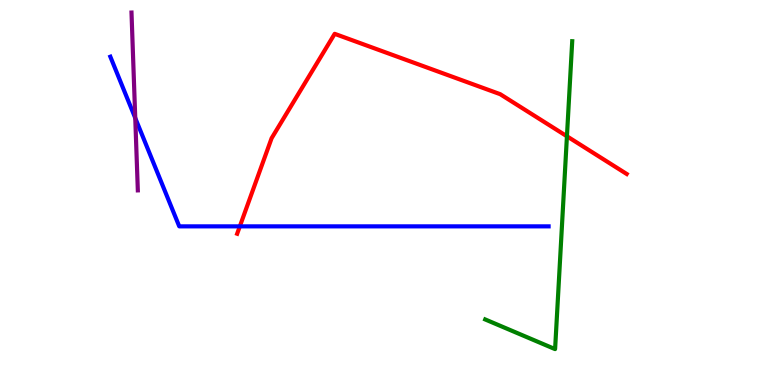[{'lines': ['blue', 'red'], 'intersections': [{'x': 3.09, 'y': 4.12}]}, {'lines': ['green', 'red'], 'intersections': [{'x': 7.32, 'y': 6.46}]}, {'lines': ['purple', 'red'], 'intersections': []}, {'lines': ['blue', 'green'], 'intersections': []}, {'lines': ['blue', 'purple'], 'intersections': [{'x': 1.75, 'y': 6.93}]}, {'lines': ['green', 'purple'], 'intersections': []}]